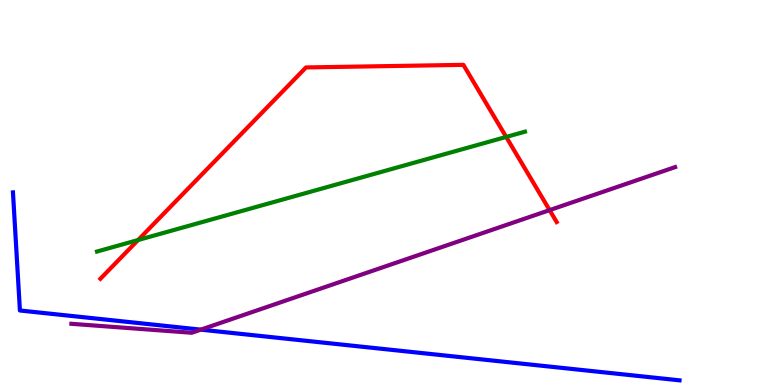[{'lines': ['blue', 'red'], 'intersections': []}, {'lines': ['green', 'red'], 'intersections': [{'x': 1.78, 'y': 3.77}, {'x': 6.53, 'y': 6.44}]}, {'lines': ['purple', 'red'], 'intersections': [{'x': 7.09, 'y': 4.54}]}, {'lines': ['blue', 'green'], 'intersections': []}, {'lines': ['blue', 'purple'], 'intersections': [{'x': 2.59, 'y': 1.44}]}, {'lines': ['green', 'purple'], 'intersections': []}]